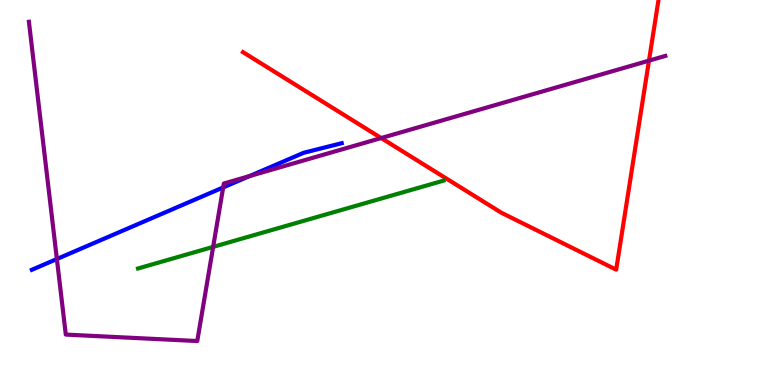[{'lines': ['blue', 'red'], 'intersections': []}, {'lines': ['green', 'red'], 'intersections': []}, {'lines': ['purple', 'red'], 'intersections': [{'x': 4.92, 'y': 6.41}, {'x': 8.37, 'y': 8.42}]}, {'lines': ['blue', 'green'], 'intersections': []}, {'lines': ['blue', 'purple'], 'intersections': [{'x': 0.734, 'y': 3.27}, {'x': 2.88, 'y': 5.13}, {'x': 3.22, 'y': 5.43}]}, {'lines': ['green', 'purple'], 'intersections': [{'x': 2.75, 'y': 3.59}]}]